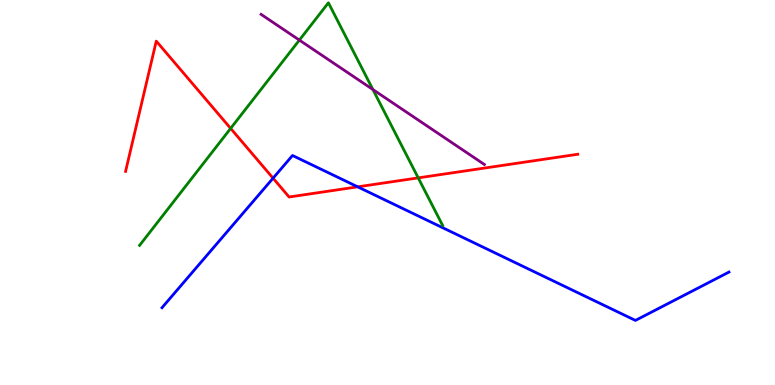[{'lines': ['blue', 'red'], 'intersections': [{'x': 3.52, 'y': 5.37}, {'x': 4.62, 'y': 5.15}]}, {'lines': ['green', 'red'], 'intersections': [{'x': 2.98, 'y': 6.66}, {'x': 5.4, 'y': 5.38}]}, {'lines': ['purple', 'red'], 'intersections': []}, {'lines': ['blue', 'green'], 'intersections': []}, {'lines': ['blue', 'purple'], 'intersections': []}, {'lines': ['green', 'purple'], 'intersections': [{'x': 3.86, 'y': 8.96}, {'x': 4.81, 'y': 7.67}]}]